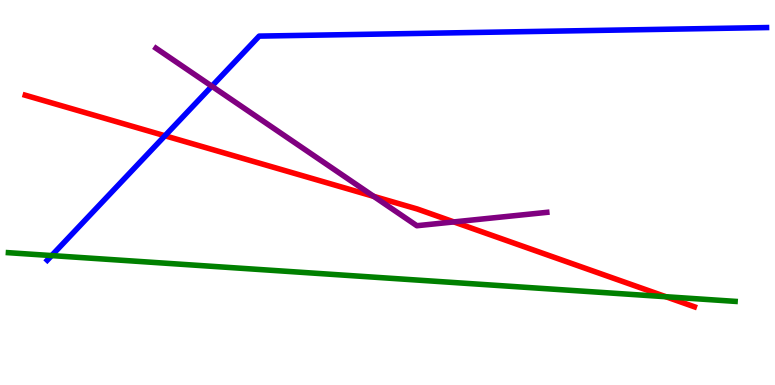[{'lines': ['blue', 'red'], 'intersections': [{'x': 2.13, 'y': 6.47}]}, {'lines': ['green', 'red'], 'intersections': [{'x': 8.59, 'y': 2.29}]}, {'lines': ['purple', 'red'], 'intersections': [{'x': 4.82, 'y': 4.9}, {'x': 5.86, 'y': 4.24}]}, {'lines': ['blue', 'green'], 'intersections': [{'x': 0.666, 'y': 3.36}]}, {'lines': ['blue', 'purple'], 'intersections': [{'x': 2.73, 'y': 7.76}]}, {'lines': ['green', 'purple'], 'intersections': []}]